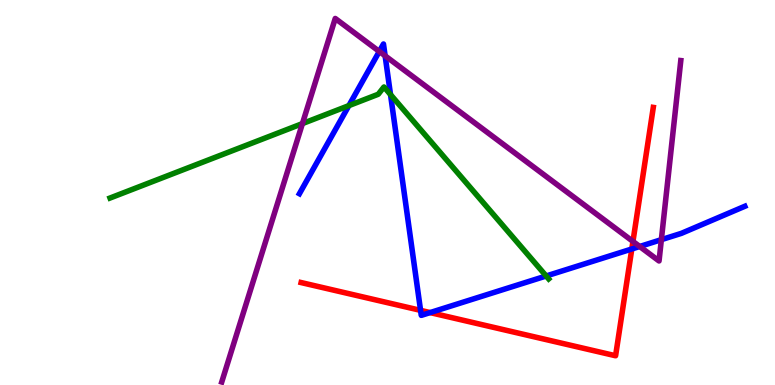[{'lines': ['blue', 'red'], 'intersections': [{'x': 5.43, 'y': 1.94}, {'x': 5.55, 'y': 1.88}, {'x': 8.15, 'y': 3.53}]}, {'lines': ['green', 'red'], 'intersections': []}, {'lines': ['purple', 'red'], 'intersections': [{'x': 8.17, 'y': 3.73}]}, {'lines': ['blue', 'green'], 'intersections': [{'x': 4.5, 'y': 7.26}, {'x': 5.04, 'y': 7.54}, {'x': 7.05, 'y': 2.83}]}, {'lines': ['blue', 'purple'], 'intersections': [{'x': 4.89, 'y': 8.66}, {'x': 4.97, 'y': 8.55}, {'x': 8.25, 'y': 3.6}, {'x': 8.53, 'y': 3.77}]}, {'lines': ['green', 'purple'], 'intersections': [{'x': 3.9, 'y': 6.79}]}]